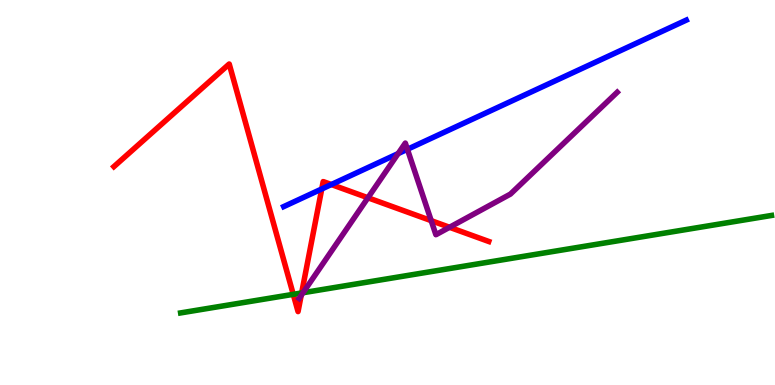[{'lines': ['blue', 'red'], 'intersections': [{'x': 4.15, 'y': 5.09}, {'x': 4.28, 'y': 5.21}]}, {'lines': ['green', 'red'], 'intersections': [{'x': 3.78, 'y': 2.35}, {'x': 3.89, 'y': 2.39}]}, {'lines': ['purple', 'red'], 'intersections': [{'x': 3.89, 'y': 2.33}, {'x': 4.75, 'y': 4.86}, {'x': 5.56, 'y': 4.27}, {'x': 5.8, 'y': 4.1}]}, {'lines': ['blue', 'green'], 'intersections': []}, {'lines': ['blue', 'purple'], 'intersections': [{'x': 5.14, 'y': 6.01}, {'x': 5.26, 'y': 6.12}]}, {'lines': ['green', 'purple'], 'intersections': [{'x': 3.91, 'y': 2.4}]}]